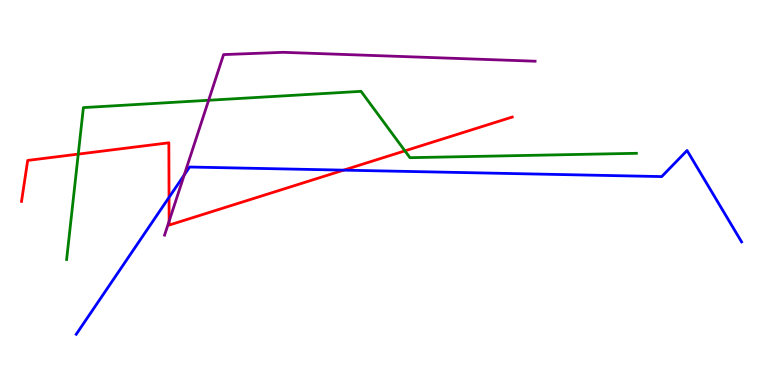[{'lines': ['blue', 'red'], 'intersections': [{'x': 2.18, 'y': 4.87}, {'x': 4.43, 'y': 5.58}]}, {'lines': ['green', 'red'], 'intersections': [{'x': 1.01, 'y': 6.0}, {'x': 5.22, 'y': 6.08}]}, {'lines': ['purple', 'red'], 'intersections': [{'x': 2.18, 'y': 4.25}]}, {'lines': ['blue', 'green'], 'intersections': []}, {'lines': ['blue', 'purple'], 'intersections': [{'x': 2.38, 'y': 5.46}]}, {'lines': ['green', 'purple'], 'intersections': [{'x': 2.69, 'y': 7.4}]}]